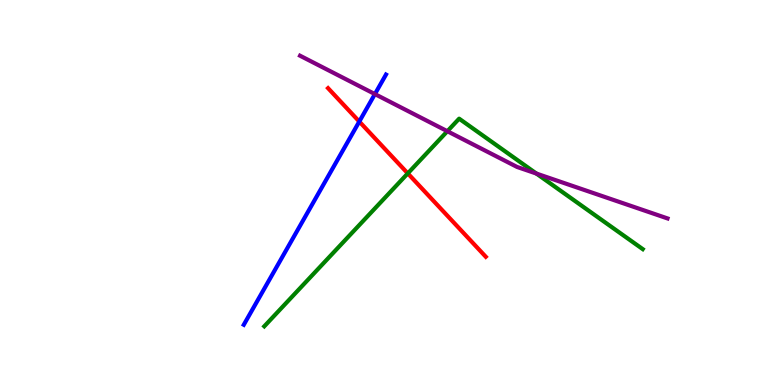[{'lines': ['blue', 'red'], 'intersections': [{'x': 4.64, 'y': 6.84}]}, {'lines': ['green', 'red'], 'intersections': [{'x': 5.26, 'y': 5.5}]}, {'lines': ['purple', 'red'], 'intersections': []}, {'lines': ['blue', 'green'], 'intersections': []}, {'lines': ['blue', 'purple'], 'intersections': [{'x': 4.84, 'y': 7.56}]}, {'lines': ['green', 'purple'], 'intersections': [{'x': 5.77, 'y': 6.59}, {'x': 6.92, 'y': 5.49}]}]